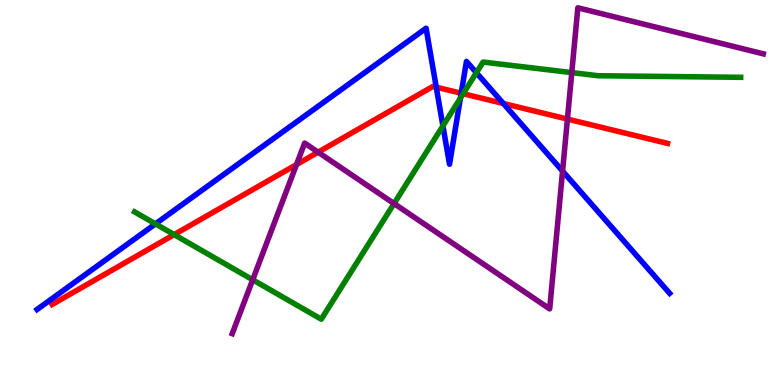[{'lines': ['blue', 'red'], 'intersections': [{'x': 5.63, 'y': 7.74}, {'x': 5.95, 'y': 7.58}, {'x': 6.49, 'y': 7.31}]}, {'lines': ['green', 'red'], 'intersections': [{'x': 2.25, 'y': 3.91}, {'x': 5.98, 'y': 7.57}]}, {'lines': ['purple', 'red'], 'intersections': [{'x': 3.83, 'y': 5.73}, {'x': 4.1, 'y': 6.05}, {'x': 7.32, 'y': 6.91}]}, {'lines': ['blue', 'green'], 'intersections': [{'x': 2.01, 'y': 4.18}, {'x': 5.71, 'y': 6.73}, {'x': 5.94, 'y': 7.45}, {'x': 6.15, 'y': 8.11}]}, {'lines': ['blue', 'purple'], 'intersections': [{'x': 7.26, 'y': 5.56}]}, {'lines': ['green', 'purple'], 'intersections': [{'x': 3.26, 'y': 2.73}, {'x': 5.08, 'y': 4.71}, {'x': 7.38, 'y': 8.11}]}]